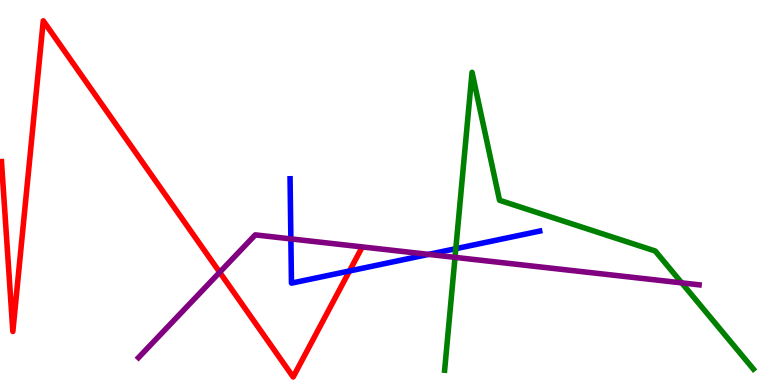[{'lines': ['blue', 'red'], 'intersections': [{'x': 4.51, 'y': 2.96}]}, {'lines': ['green', 'red'], 'intersections': []}, {'lines': ['purple', 'red'], 'intersections': [{'x': 2.83, 'y': 2.93}]}, {'lines': ['blue', 'green'], 'intersections': [{'x': 5.88, 'y': 3.54}]}, {'lines': ['blue', 'purple'], 'intersections': [{'x': 3.75, 'y': 3.8}, {'x': 5.53, 'y': 3.39}]}, {'lines': ['green', 'purple'], 'intersections': [{'x': 5.87, 'y': 3.32}, {'x': 8.8, 'y': 2.65}]}]